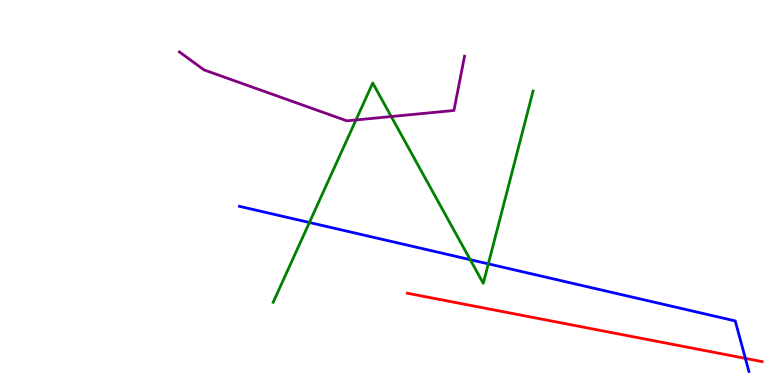[{'lines': ['blue', 'red'], 'intersections': [{'x': 9.62, 'y': 0.692}]}, {'lines': ['green', 'red'], 'intersections': []}, {'lines': ['purple', 'red'], 'intersections': []}, {'lines': ['blue', 'green'], 'intersections': [{'x': 3.99, 'y': 4.22}, {'x': 6.07, 'y': 3.26}, {'x': 6.3, 'y': 3.15}]}, {'lines': ['blue', 'purple'], 'intersections': []}, {'lines': ['green', 'purple'], 'intersections': [{'x': 4.59, 'y': 6.88}, {'x': 5.05, 'y': 6.97}]}]